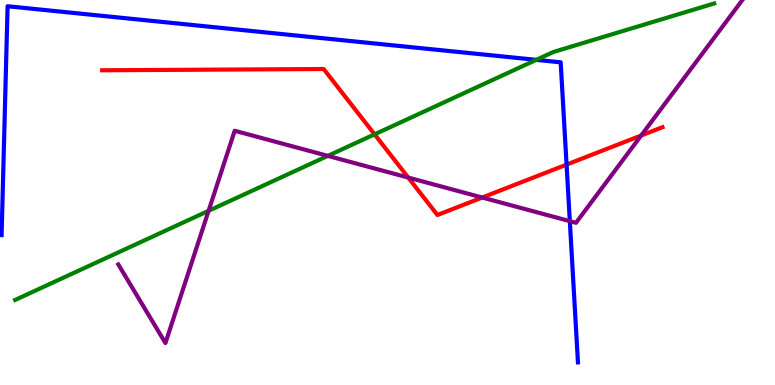[{'lines': ['blue', 'red'], 'intersections': [{'x': 7.31, 'y': 5.72}]}, {'lines': ['green', 'red'], 'intersections': [{'x': 4.83, 'y': 6.51}]}, {'lines': ['purple', 'red'], 'intersections': [{'x': 5.27, 'y': 5.39}, {'x': 6.22, 'y': 4.87}, {'x': 8.27, 'y': 6.48}]}, {'lines': ['blue', 'green'], 'intersections': [{'x': 6.92, 'y': 8.45}]}, {'lines': ['blue', 'purple'], 'intersections': [{'x': 7.35, 'y': 4.26}]}, {'lines': ['green', 'purple'], 'intersections': [{'x': 2.69, 'y': 4.52}, {'x': 4.23, 'y': 5.95}]}]